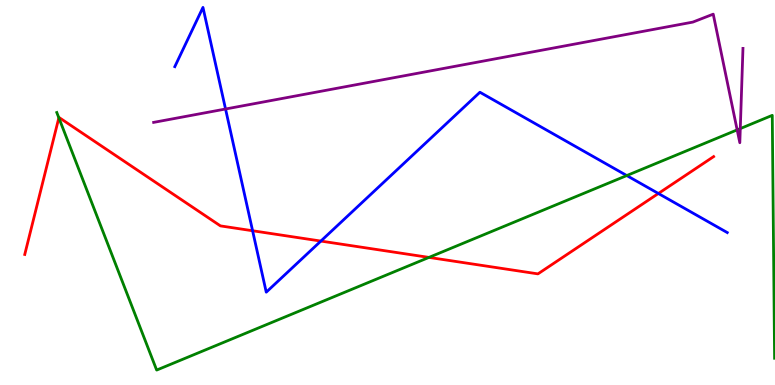[{'lines': ['blue', 'red'], 'intersections': [{'x': 3.26, 'y': 4.01}, {'x': 4.14, 'y': 3.74}, {'x': 8.5, 'y': 4.97}]}, {'lines': ['green', 'red'], 'intersections': [{'x': 0.759, 'y': 6.94}, {'x': 5.53, 'y': 3.31}]}, {'lines': ['purple', 'red'], 'intersections': []}, {'lines': ['blue', 'green'], 'intersections': [{'x': 8.09, 'y': 5.44}]}, {'lines': ['blue', 'purple'], 'intersections': [{'x': 2.91, 'y': 7.17}]}, {'lines': ['green', 'purple'], 'intersections': [{'x': 9.51, 'y': 6.63}, {'x': 9.55, 'y': 6.66}]}]